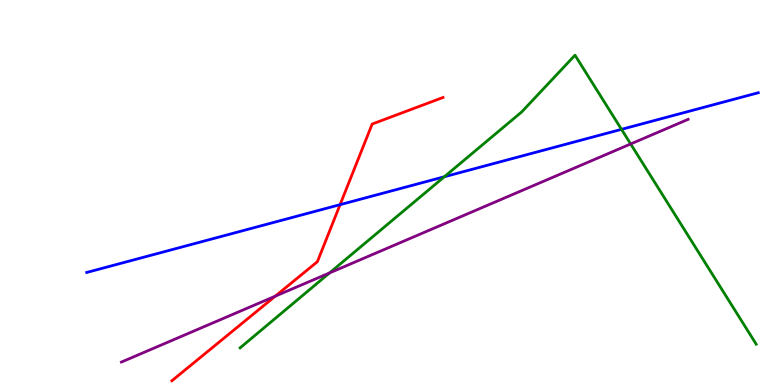[{'lines': ['blue', 'red'], 'intersections': [{'x': 4.39, 'y': 4.68}]}, {'lines': ['green', 'red'], 'intersections': []}, {'lines': ['purple', 'red'], 'intersections': [{'x': 3.55, 'y': 2.31}]}, {'lines': ['blue', 'green'], 'intersections': [{'x': 5.73, 'y': 5.41}, {'x': 8.02, 'y': 6.64}]}, {'lines': ['blue', 'purple'], 'intersections': []}, {'lines': ['green', 'purple'], 'intersections': [{'x': 4.25, 'y': 2.91}, {'x': 8.14, 'y': 6.26}]}]